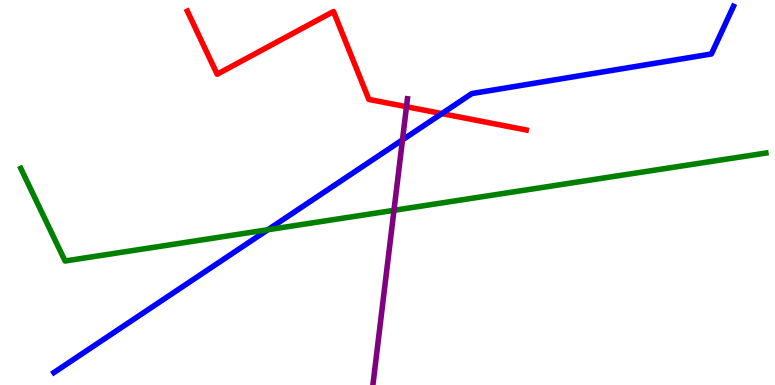[{'lines': ['blue', 'red'], 'intersections': [{'x': 5.7, 'y': 7.05}]}, {'lines': ['green', 'red'], 'intersections': []}, {'lines': ['purple', 'red'], 'intersections': [{'x': 5.24, 'y': 7.23}]}, {'lines': ['blue', 'green'], 'intersections': [{'x': 3.46, 'y': 4.03}]}, {'lines': ['blue', 'purple'], 'intersections': [{'x': 5.19, 'y': 6.37}]}, {'lines': ['green', 'purple'], 'intersections': [{'x': 5.08, 'y': 4.54}]}]